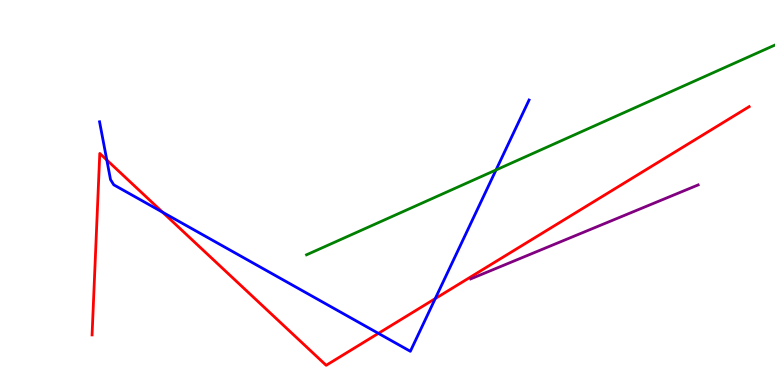[{'lines': ['blue', 'red'], 'intersections': [{'x': 1.38, 'y': 5.84}, {'x': 2.1, 'y': 4.49}, {'x': 4.88, 'y': 1.34}, {'x': 5.62, 'y': 2.24}]}, {'lines': ['green', 'red'], 'intersections': []}, {'lines': ['purple', 'red'], 'intersections': []}, {'lines': ['blue', 'green'], 'intersections': [{'x': 6.4, 'y': 5.59}]}, {'lines': ['blue', 'purple'], 'intersections': []}, {'lines': ['green', 'purple'], 'intersections': []}]